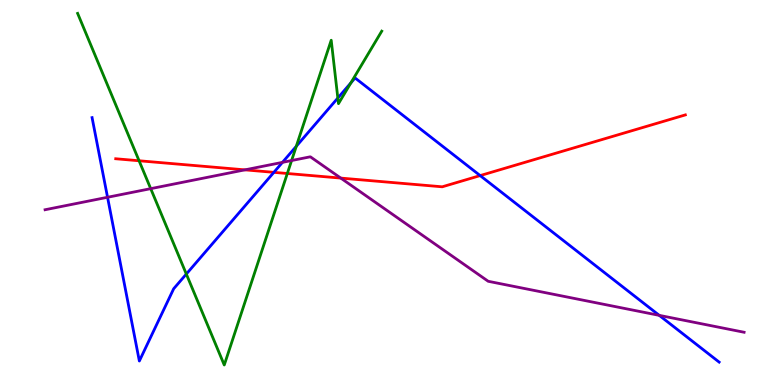[{'lines': ['blue', 'red'], 'intersections': [{'x': 3.53, 'y': 5.52}, {'x': 6.2, 'y': 5.44}]}, {'lines': ['green', 'red'], 'intersections': [{'x': 1.79, 'y': 5.82}, {'x': 3.71, 'y': 5.49}]}, {'lines': ['purple', 'red'], 'intersections': [{'x': 3.16, 'y': 5.59}, {'x': 4.4, 'y': 5.37}]}, {'lines': ['blue', 'green'], 'intersections': [{'x': 2.4, 'y': 2.88}, {'x': 3.82, 'y': 6.2}, {'x': 4.36, 'y': 7.45}, {'x': 4.53, 'y': 7.85}]}, {'lines': ['blue', 'purple'], 'intersections': [{'x': 1.39, 'y': 4.88}, {'x': 3.64, 'y': 5.78}, {'x': 8.51, 'y': 1.81}]}, {'lines': ['green', 'purple'], 'intersections': [{'x': 1.94, 'y': 5.1}, {'x': 3.76, 'y': 5.83}]}]